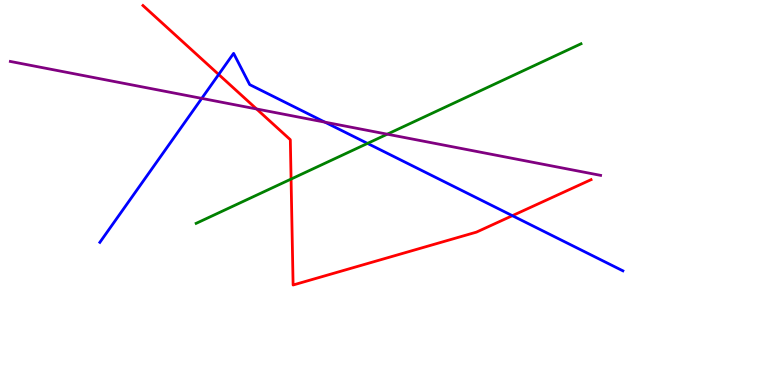[{'lines': ['blue', 'red'], 'intersections': [{'x': 2.82, 'y': 8.07}, {'x': 6.61, 'y': 4.4}]}, {'lines': ['green', 'red'], 'intersections': [{'x': 3.76, 'y': 5.35}]}, {'lines': ['purple', 'red'], 'intersections': [{'x': 3.31, 'y': 7.17}]}, {'lines': ['blue', 'green'], 'intersections': [{'x': 4.74, 'y': 6.28}]}, {'lines': ['blue', 'purple'], 'intersections': [{'x': 2.6, 'y': 7.44}, {'x': 4.19, 'y': 6.83}]}, {'lines': ['green', 'purple'], 'intersections': [{'x': 5.0, 'y': 6.51}]}]